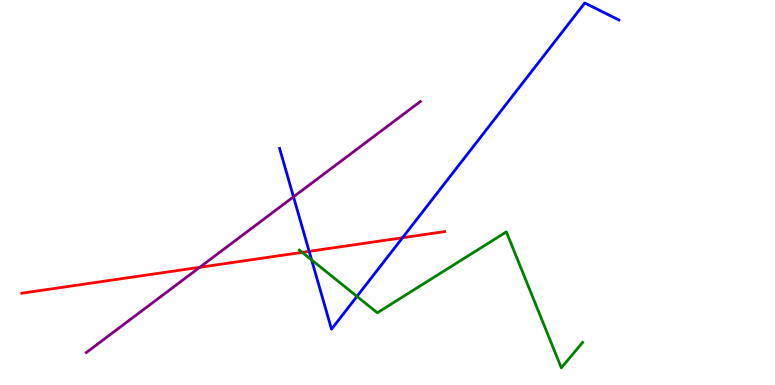[{'lines': ['blue', 'red'], 'intersections': [{'x': 3.99, 'y': 3.47}, {'x': 5.19, 'y': 3.82}]}, {'lines': ['green', 'red'], 'intersections': [{'x': 3.9, 'y': 3.45}]}, {'lines': ['purple', 'red'], 'intersections': [{'x': 2.58, 'y': 3.06}]}, {'lines': ['blue', 'green'], 'intersections': [{'x': 4.02, 'y': 3.25}, {'x': 4.61, 'y': 2.3}]}, {'lines': ['blue', 'purple'], 'intersections': [{'x': 3.79, 'y': 4.89}]}, {'lines': ['green', 'purple'], 'intersections': []}]